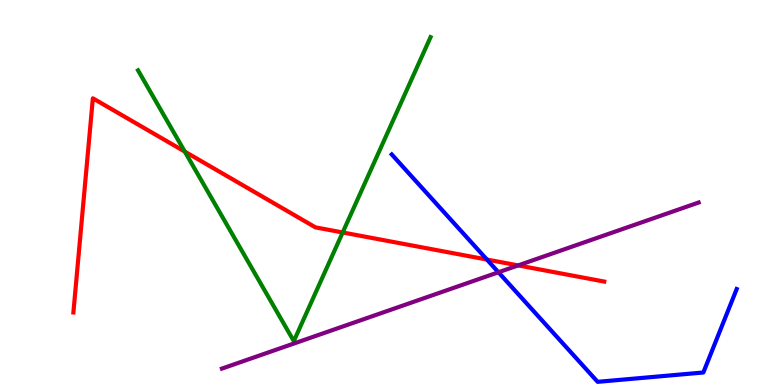[{'lines': ['blue', 'red'], 'intersections': [{'x': 6.28, 'y': 3.26}]}, {'lines': ['green', 'red'], 'intersections': [{'x': 2.38, 'y': 6.06}, {'x': 4.42, 'y': 3.96}]}, {'lines': ['purple', 'red'], 'intersections': [{'x': 6.69, 'y': 3.11}]}, {'lines': ['blue', 'green'], 'intersections': []}, {'lines': ['blue', 'purple'], 'intersections': [{'x': 6.43, 'y': 2.93}]}, {'lines': ['green', 'purple'], 'intersections': []}]